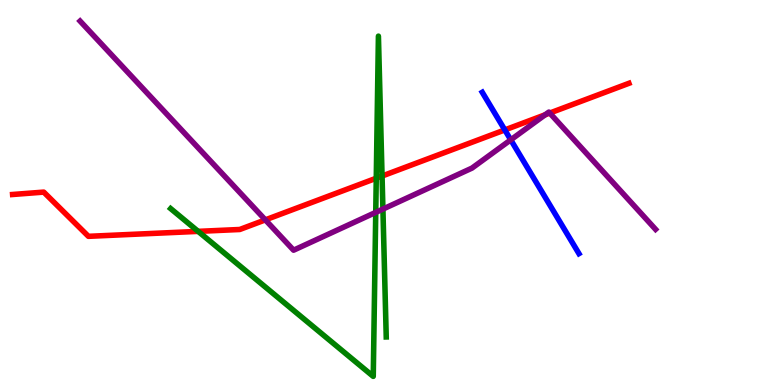[{'lines': ['blue', 'red'], 'intersections': [{'x': 6.51, 'y': 6.63}]}, {'lines': ['green', 'red'], 'intersections': [{'x': 2.56, 'y': 3.99}, {'x': 4.86, 'y': 5.37}, {'x': 4.93, 'y': 5.43}]}, {'lines': ['purple', 'red'], 'intersections': [{'x': 3.42, 'y': 4.29}, {'x': 7.03, 'y': 7.02}, {'x': 7.09, 'y': 7.06}]}, {'lines': ['blue', 'green'], 'intersections': []}, {'lines': ['blue', 'purple'], 'intersections': [{'x': 6.59, 'y': 6.37}]}, {'lines': ['green', 'purple'], 'intersections': [{'x': 4.85, 'y': 4.48}, {'x': 4.94, 'y': 4.57}]}]